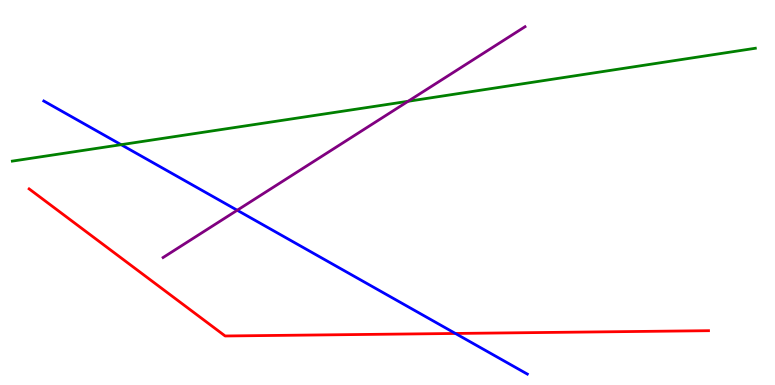[{'lines': ['blue', 'red'], 'intersections': [{'x': 5.88, 'y': 1.34}]}, {'lines': ['green', 'red'], 'intersections': []}, {'lines': ['purple', 'red'], 'intersections': []}, {'lines': ['blue', 'green'], 'intersections': [{'x': 1.56, 'y': 6.24}]}, {'lines': ['blue', 'purple'], 'intersections': [{'x': 3.06, 'y': 4.54}]}, {'lines': ['green', 'purple'], 'intersections': [{'x': 5.27, 'y': 7.37}]}]